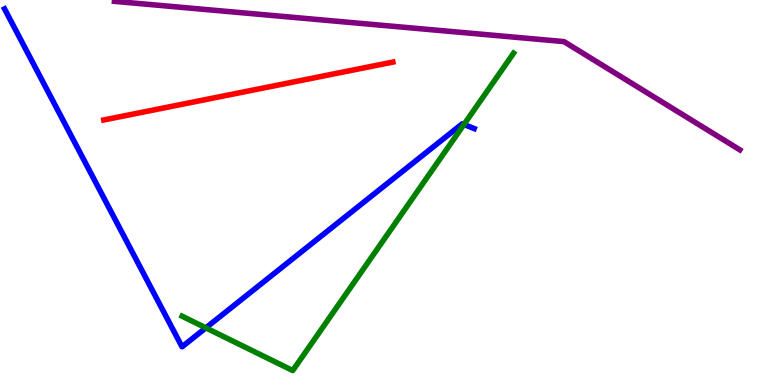[{'lines': ['blue', 'red'], 'intersections': []}, {'lines': ['green', 'red'], 'intersections': []}, {'lines': ['purple', 'red'], 'intersections': []}, {'lines': ['blue', 'green'], 'intersections': [{'x': 2.66, 'y': 1.48}, {'x': 5.99, 'y': 6.77}]}, {'lines': ['blue', 'purple'], 'intersections': []}, {'lines': ['green', 'purple'], 'intersections': []}]